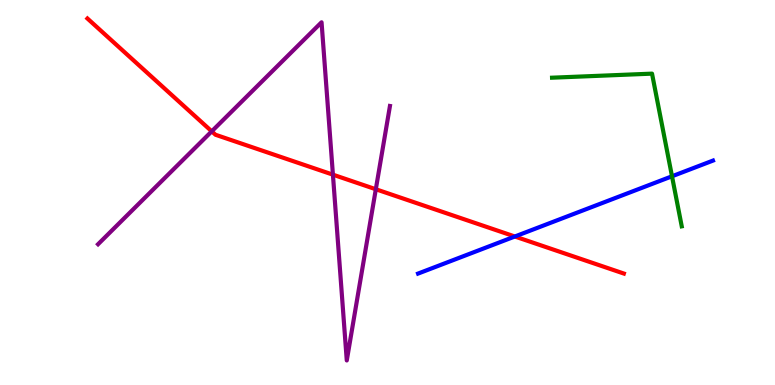[{'lines': ['blue', 'red'], 'intersections': [{'x': 6.64, 'y': 3.86}]}, {'lines': ['green', 'red'], 'intersections': []}, {'lines': ['purple', 'red'], 'intersections': [{'x': 2.73, 'y': 6.59}, {'x': 4.3, 'y': 5.46}, {'x': 4.85, 'y': 5.08}]}, {'lines': ['blue', 'green'], 'intersections': [{'x': 8.67, 'y': 5.42}]}, {'lines': ['blue', 'purple'], 'intersections': []}, {'lines': ['green', 'purple'], 'intersections': []}]